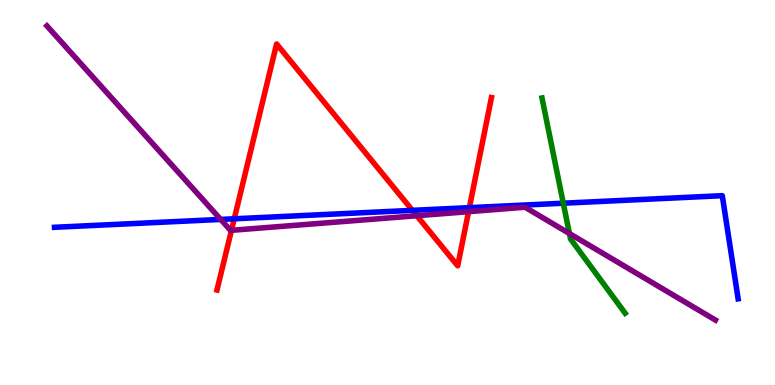[{'lines': ['blue', 'red'], 'intersections': [{'x': 3.02, 'y': 4.32}, {'x': 5.32, 'y': 4.54}, {'x': 6.06, 'y': 4.61}]}, {'lines': ['green', 'red'], 'intersections': []}, {'lines': ['purple', 'red'], 'intersections': [{'x': 2.99, 'y': 4.02}, {'x': 5.38, 'y': 4.4}, {'x': 6.05, 'y': 4.5}]}, {'lines': ['blue', 'green'], 'intersections': [{'x': 7.27, 'y': 4.72}]}, {'lines': ['blue', 'purple'], 'intersections': [{'x': 2.85, 'y': 4.3}]}, {'lines': ['green', 'purple'], 'intersections': [{'x': 7.35, 'y': 3.93}]}]